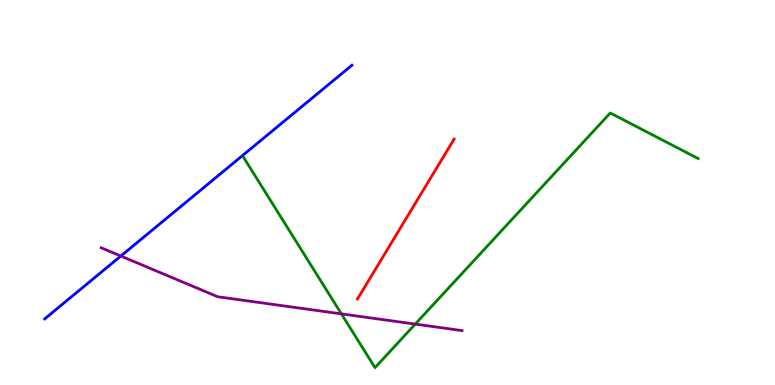[{'lines': ['blue', 'red'], 'intersections': []}, {'lines': ['green', 'red'], 'intersections': []}, {'lines': ['purple', 'red'], 'intersections': []}, {'lines': ['blue', 'green'], 'intersections': []}, {'lines': ['blue', 'purple'], 'intersections': [{'x': 1.56, 'y': 3.35}]}, {'lines': ['green', 'purple'], 'intersections': [{'x': 4.41, 'y': 1.85}, {'x': 5.36, 'y': 1.58}]}]